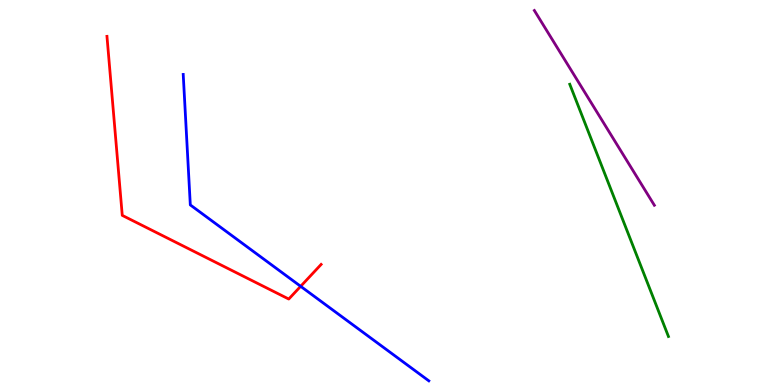[{'lines': ['blue', 'red'], 'intersections': [{'x': 3.88, 'y': 2.56}]}, {'lines': ['green', 'red'], 'intersections': []}, {'lines': ['purple', 'red'], 'intersections': []}, {'lines': ['blue', 'green'], 'intersections': []}, {'lines': ['blue', 'purple'], 'intersections': []}, {'lines': ['green', 'purple'], 'intersections': []}]